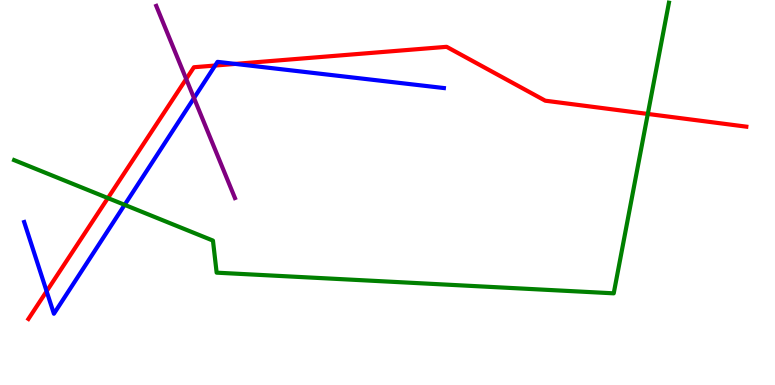[{'lines': ['blue', 'red'], 'intersections': [{'x': 0.602, 'y': 2.43}, {'x': 2.78, 'y': 8.3}, {'x': 3.04, 'y': 8.34}]}, {'lines': ['green', 'red'], 'intersections': [{'x': 1.39, 'y': 4.86}, {'x': 8.36, 'y': 7.04}]}, {'lines': ['purple', 'red'], 'intersections': [{'x': 2.4, 'y': 7.95}]}, {'lines': ['blue', 'green'], 'intersections': [{'x': 1.61, 'y': 4.68}]}, {'lines': ['blue', 'purple'], 'intersections': [{'x': 2.5, 'y': 7.45}]}, {'lines': ['green', 'purple'], 'intersections': []}]